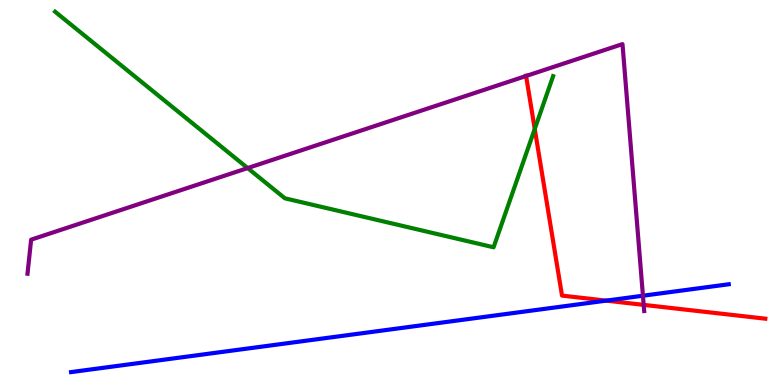[{'lines': ['blue', 'red'], 'intersections': [{'x': 7.82, 'y': 2.19}]}, {'lines': ['green', 'red'], 'intersections': [{'x': 6.9, 'y': 6.65}]}, {'lines': ['purple', 'red'], 'intersections': [{'x': 6.79, 'y': 8.03}, {'x': 8.31, 'y': 2.08}]}, {'lines': ['blue', 'green'], 'intersections': []}, {'lines': ['blue', 'purple'], 'intersections': [{'x': 8.3, 'y': 2.32}]}, {'lines': ['green', 'purple'], 'intersections': [{'x': 3.2, 'y': 5.63}]}]